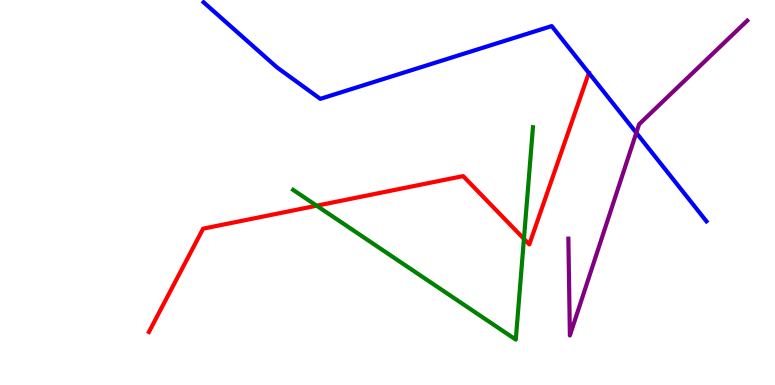[{'lines': ['blue', 'red'], 'intersections': [{'x': 7.6, 'y': 8.11}]}, {'lines': ['green', 'red'], 'intersections': [{'x': 4.09, 'y': 4.66}, {'x': 6.76, 'y': 3.8}]}, {'lines': ['purple', 'red'], 'intersections': []}, {'lines': ['blue', 'green'], 'intersections': []}, {'lines': ['blue', 'purple'], 'intersections': [{'x': 8.21, 'y': 6.55}]}, {'lines': ['green', 'purple'], 'intersections': []}]